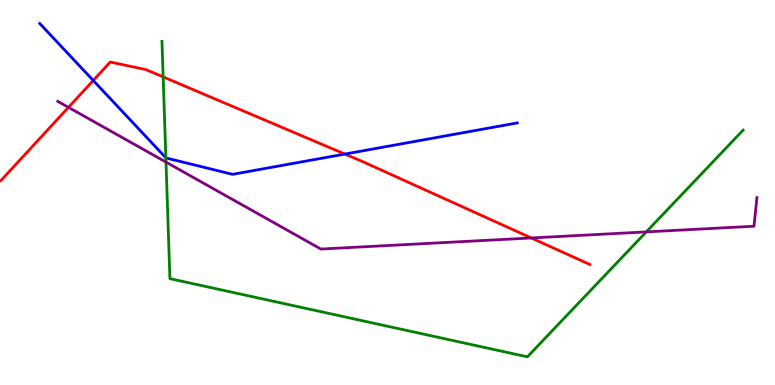[{'lines': ['blue', 'red'], 'intersections': [{'x': 1.2, 'y': 7.91}, {'x': 4.45, 'y': 6.0}]}, {'lines': ['green', 'red'], 'intersections': [{'x': 2.11, 'y': 8.0}]}, {'lines': ['purple', 'red'], 'intersections': [{'x': 0.883, 'y': 7.21}, {'x': 6.86, 'y': 3.82}]}, {'lines': ['blue', 'green'], 'intersections': [{'x': 2.14, 'y': 5.9}]}, {'lines': ['blue', 'purple'], 'intersections': []}, {'lines': ['green', 'purple'], 'intersections': [{'x': 2.14, 'y': 5.79}, {'x': 8.34, 'y': 3.98}]}]